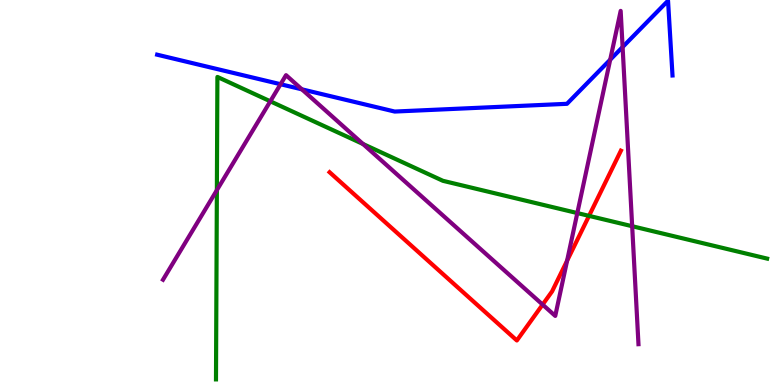[{'lines': ['blue', 'red'], 'intersections': []}, {'lines': ['green', 'red'], 'intersections': [{'x': 7.6, 'y': 4.39}]}, {'lines': ['purple', 'red'], 'intersections': [{'x': 7.0, 'y': 2.09}, {'x': 7.32, 'y': 3.23}]}, {'lines': ['blue', 'green'], 'intersections': []}, {'lines': ['blue', 'purple'], 'intersections': [{'x': 3.62, 'y': 7.81}, {'x': 3.9, 'y': 7.68}, {'x': 7.87, 'y': 8.45}, {'x': 8.03, 'y': 8.78}]}, {'lines': ['green', 'purple'], 'intersections': [{'x': 2.8, 'y': 5.06}, {'x': 3.49, 'y': 7.37}, {'x': 4.68, 'y': 6.26}, {'x': 7.45, 'y': 4.47}, {'x': 8.16, 'y': 4.12}]}]